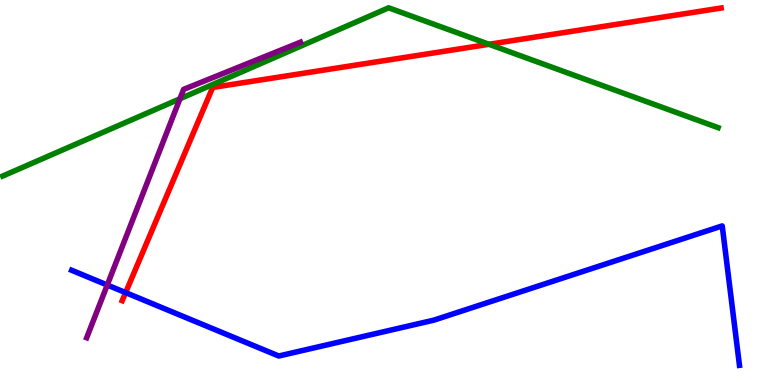[{'lines': ['blue', 'red'], 'intersections': [{'x': 1.62, 'y': 2.4}]}, {'lines': ['green', 'red'], 'intersections': [{'x': 6.31, 'y': 8.85}]}, {'lines': ['purple', 'red'], 'intersections': []}, {'lines': ['blue', 'green'], 'intersections': []}, {'lines': ['blue', 'purple'], 'intersections': [{'x': 1.38, 'y': 2.6}]}, {'lines': ['green', 'purple'], 'intersections': [{'x': 2.32, 'y': 7.43}]}]